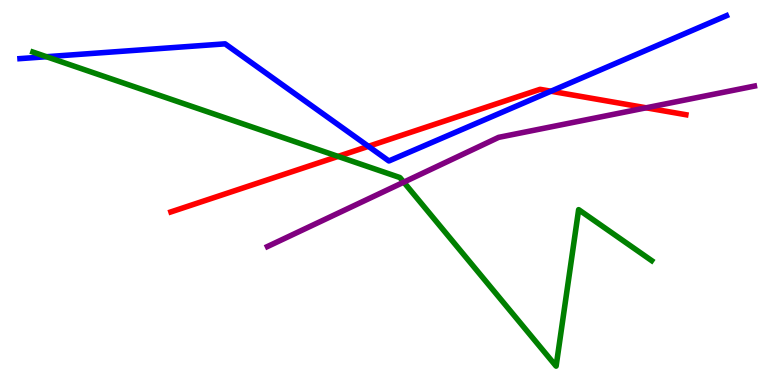[{'lines': ['blue', 'red'], 'intersections': [{'x': 4.75, 'y': 6.2}, {'x': 7.11, 'y': 7.63}]}, {'lines': ['green', 'red'], 'intersections': [{'x': 4.36, 'y': 5.94}]}, {'lines': ['purple', 'red'], 'intersections': [{'x': 8.34, 'y': 7.2}]}, {'lines': ['blue', 'green'], 'intersections': [{'x': 0.6, 'y': 8.53}]}, {'lines': ['blue', 'purple'], 'intersections': []}, {'lines': ['green', 'purple'], 'intersections': [{'x': 5.21, 'y': 5.27}]}]